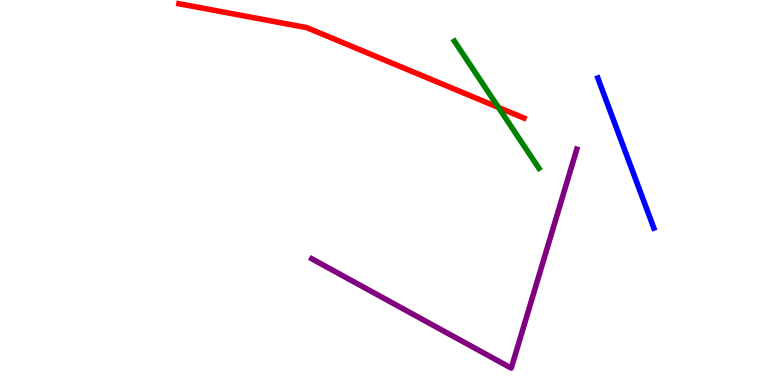[{'lines': ['blue', 'red'], 'intersections': []}, {'lines': ['green', 'red'], 'intersections': [{'x': 6.43, 'y': 7.21}]}, {'lines': ['purple', 'red'], 'intersections': []}, {'lines': ['blue', 'green'], 'intersections': []}, {'lines': ['blue', 'purple'], 'intersections': []}, {'lines': ['green', 'purple'], 'intersections': []}]